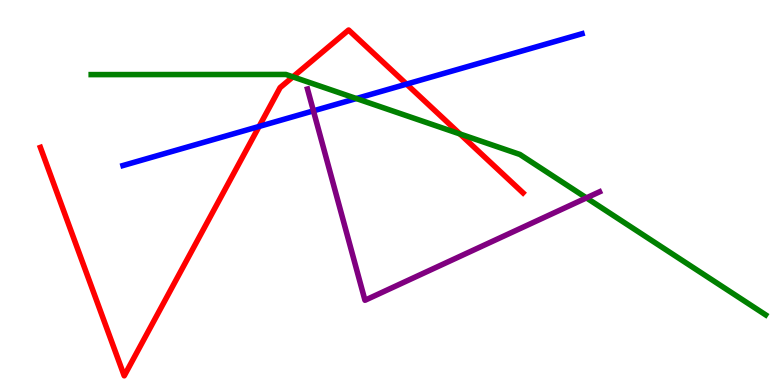[{'lines': ['blue', 'red'], 'intersections': [{'x': 3.34, 'y': 6.72}, {'x': 5.25, 'y': 7.82}]}, {'lines': ['green', 'red'], 'intersections': [{'x': 3.78, 'y': 8.0}, {'x': 5.93, 'y': 6.52}]}, {'lines': ['purple', 'red'], 'intersections': []}, {'lines': ['blue', 'green'], 'intersections': [{'x': 4.6, 'y': 7.44}]}, {'lines': ['blue', 'purple'], 'intersections': [{'x': 4.04, 'y': 7.12}]}, {'lines': ['green', 'purple'], 'intersections': [{'x': 7.57, 'y': 4.86}]}]